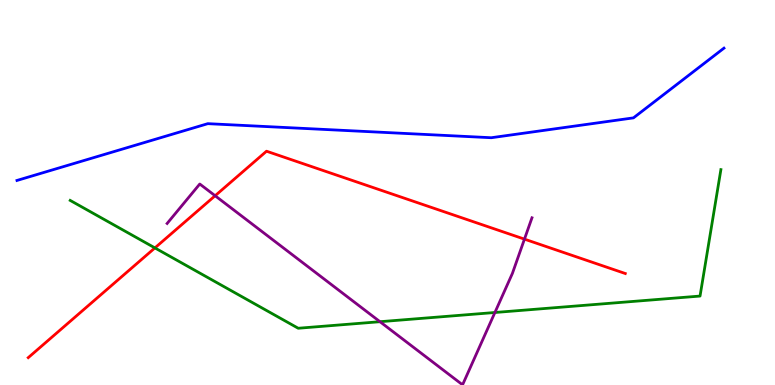[{'lines': ['blue', 'red'], 'intersections': []}, {'lines': ['green', 'red'], 'intersections': [{'x': 2.0, 'y': 3.56}]}, {'lines': ['purple', 'red'], 'intersections': [{'x': 2.78, 'y': 4.92}, {'x': 6.77, 'y': 3.79}]}, {'lines': ['blue', 'green'], 'intersections': []}, {'lines': ['blue', 'purple'], 'intersections': []}, {'lines': ['green', 'purple'], 'intersections': [{'x': 4.9, 'y': 1.64}, {'x': 6.39, 'y': 1.88}]}]